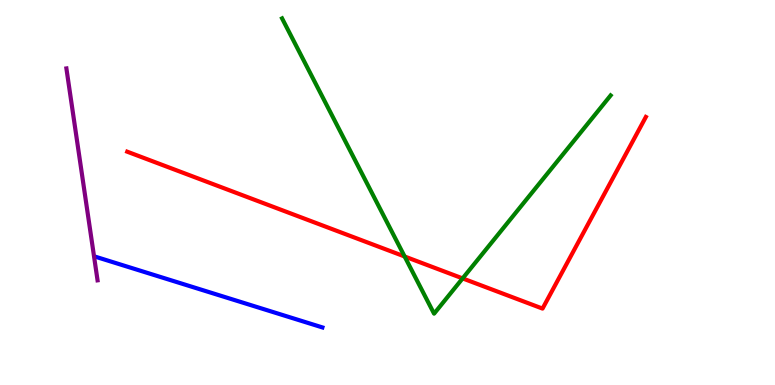[{'lines': ['blue', 'red'], 'intersections': []}, {'lines': ['green', 'red'], 'intersections': [{'x': 5.22, 'y': 3.34}, {'x': 5.97, 'y': 2.77}]}, {'lines': ['purple', 'red'], 'intersections': []}, {'lines': ['blue', 'green'], 'intersections': []}, {'lines': ['blue', 'purple'], 'intersections': []}, {'lines': ['green', 'purple'], 'intersections': []}]